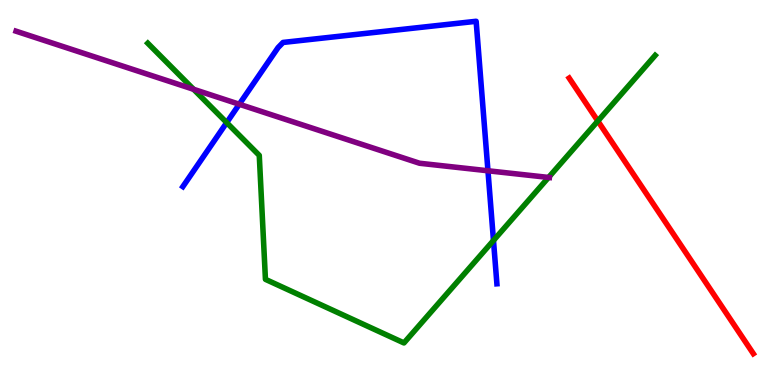[{'lines': ['blue', 'red'], 'intersections': []}, {'lines': ['green', 'red'], 'intersections': [{'x': 7.71, 'y': 6.86}]}, {'lines': ['purple', 'red'], 'intersections': []}, {'lines': ['blue', 'green'], 'intersections': [{'x': 2.93, 'y': 6.82}, {'x': 6.37, 'y': 3.75}]}, {'lines': ['blue', 'purple'], 'intersections': [{'x': 3.09, 'y': 7.29}, {'x': 6.3, 'y': 5.56}]}, {'lines': ['green', 'purple'], 'intersections': [{'x': 2.5, 'y': 7.68}, {'x': 7.08, 'y': 5.39}]}]